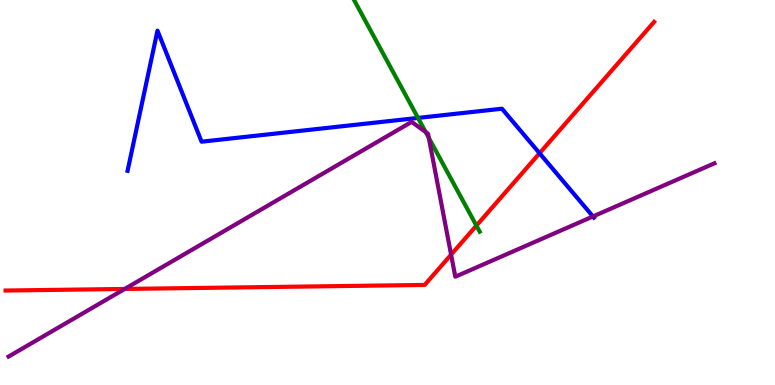[{'lines': ['blue', 'red'], 'intersections': [{'x': 6.96, 'y': 6.02}]}, {'lines': ['green', 'red'], 'intersections': [{'x': 6.15, 'y': 4.14}]}, {'lines': ['purple', 'red'], 'intersections': [{'x': 1.61, 'y': 2.49}, {'x': 5.82, 'y': 3.39}]}, {'lines': ['blue', 'green'], 'intersections': [{'x': 5.39, 'y': 6.94}]}, {'lines': ['blue', 'purple'], 'intersections': [{'x': 7.65, 'y': 4.38}]}, {'lines': ['green', 'purple'], 'intersections': [{'x': 5.49, 'y': 6.57}, {'x': 5.53, 'y': 6.42}]}]